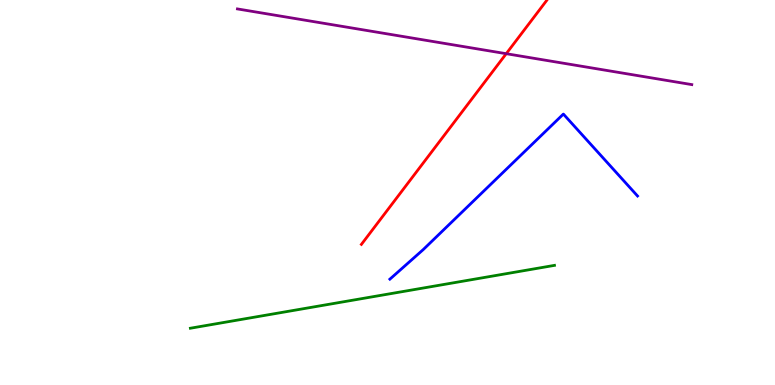[{'lines': ['blue', 'red'], 'intersections': []}, {'lines': ['green', 'red'], 'intersections': []}, {'lines': ['purple', 'red'], 'intersections': [{'x': 6.53, 'y': 8.61}]}, {'lines': ['blue', 'green'], 'intersections': []}, {'lines': ['blue', 'purple'], 'intersections': []}, {'lines': ['green', 'purple'], 'intersections': []}]